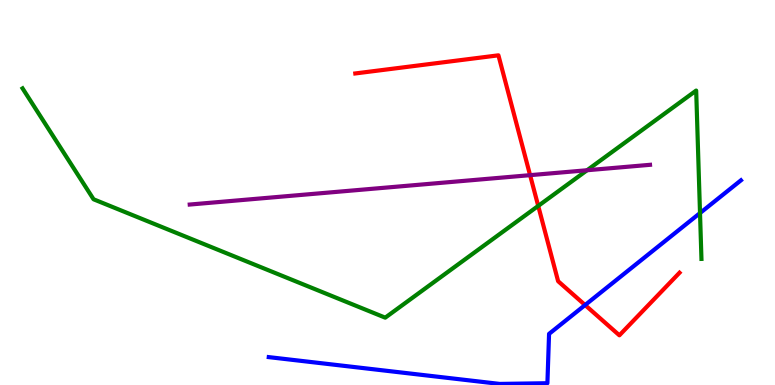[{'lines': ['blue', 'red'], 'intersections': [{'x': 7.55, 'y': 2.08}]}, {'lines': ['green', 'red'], 'intersections': [{'x': 6.94, 'y': 4.65}]}, {'lines': ['purple', 'red'], 'intersections': [{'x': 6.84, 'y': 5.45}]}, {'lines': ['blue', 'green'], 'intersections': [{'x': 9.03, 'y': 4.47}]}, {'lines': ['blue', 'purple'], 'intersections': []}, {'lines': ['green', 'purple'], 'intersections': [{'x': 7.58, 'y': 5.58}]}]